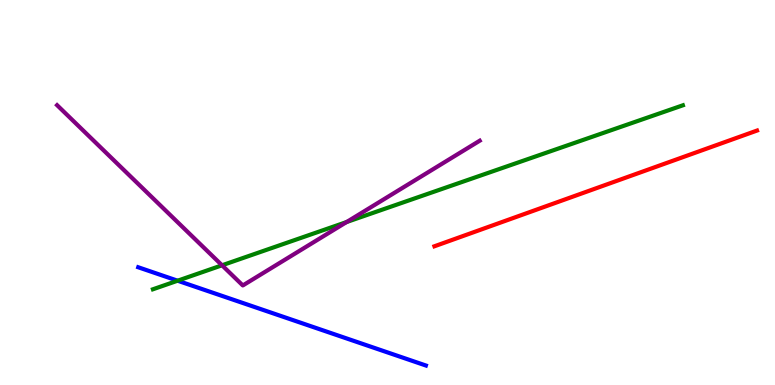[{'lines': ['blue', 'red'], 'intersections': []}, {'lines': ['green', 'red'], 'intersections': []}, {'lines': ['purple', 'red'], 'intersections': []}, {'lines': ['blue', 'green'], 'intersections': [{'x': 2.29, 'y': 2.71}]}, {'lines': ['blue', 'purple'], 'intersections': []}, {'lines': ['green', 'purple'], 'intersections': [{'x': 2.86, 'y': 3.11}, {'x': 4.47, 'y': 4.23}]}]